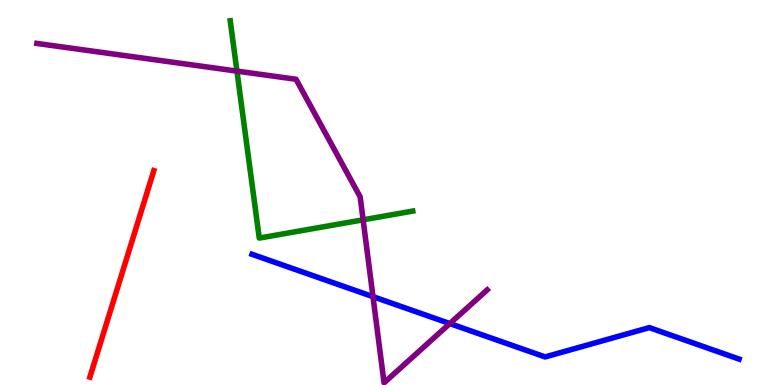[{'lines': ['blue', 'red'], 'intersections': []}, {'lines': ['green', 'red'], 'intersections': []}, {'lines': ['purple', 'red'], 'intersections': []}, {'lines': ['blue', 'green'], 'intersections': []}, {'lines': ['blue', 'purple'], 'intersections': [{'x': 4.81, 'y': 2.29}, {'x': 5.8, 'y': 1.6}]}, {'lines': ['green', 'purple'], 'intersections': [{'x': 3.06, 'y': 8.15}, {'x': 4.69, 'y': 4.29}]}]